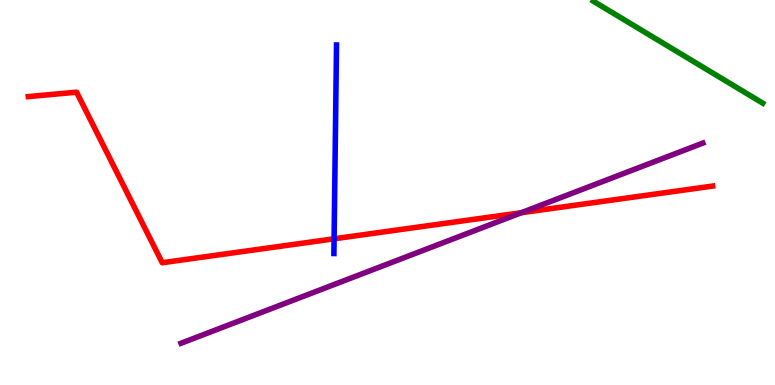[{'lines': ['blue', 'red'], 'intersections': [{'x': 4.31, 'y': 3.8}]}, {'lines': ['green', 'red'], 'intersections': []}, {'lines': ['purple', 'red'], 'intersections': [{'x': 6.73, 'y': 4.47}]}, {'lines': ['blue', 'green'], 'intersections': []}, {'lines': ['blue', 'purple'], 'intersections': []}, {'lines': ['green', 'purple'], 'intersections': []}]